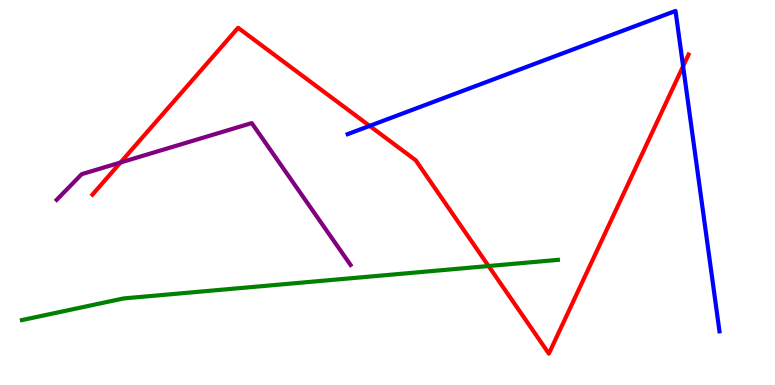[{'lines': ['blue', 'red'], 'intersections': [{'x': 4.77, 'y': 6.73}, {'x': 8.81, 'y': 8.28}]}, {'lines': ['green', 'red'], 'intersections': [{'x': 6.3, 'y': 3.09}]}, {'lines': ['purple', 'red'], 'intersections': [{'x': 1.55, 'y': 5.78}]}, {'lines': ['blue', 'green'], 'intersections': []}, {'lines': ['blue', 'purple'], 'intersections': []}, {'lines': ['green', 'purple'], 'intersections': []}]